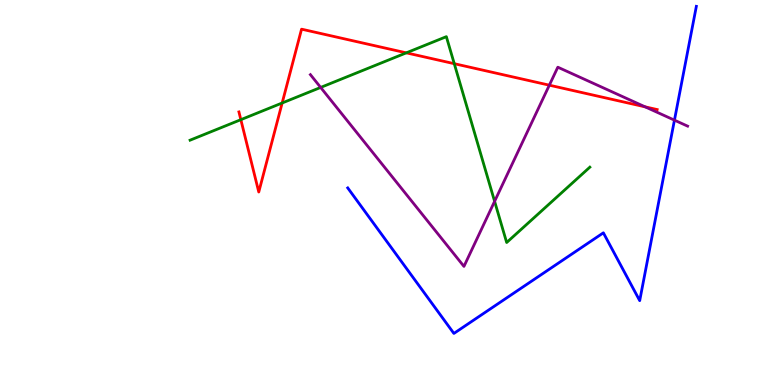[{'lines': ['blue', 'red'], 'intersections': []}, {'lines': ['green', 'red'], 'intersections': [{'x': 3.11, 'y': 6.89}, {'x': 3.64, 'y': 7.33}, {'x': 5.24, 'y': 8.63}, {'x': 5.86, 'y': 8.35}]}, {'lines': ['purple', 'red'], 'intersections': [{'x': 7.09, 'y': 7.79}, {'x': 8.32, 'y': 7.23}]}, {'lines': ['blue', 'green'], 'intersections': []}, {'lines': ['blue', 'purple'], 'intersections': [{'x': 8.7, 'y': 6.88}]}, {'lines': ['green', 'purple'], 'intersections': [{'x': 4.14, 'y': 7.73}, {'x': 6.38, 'y': 4.77}]}]